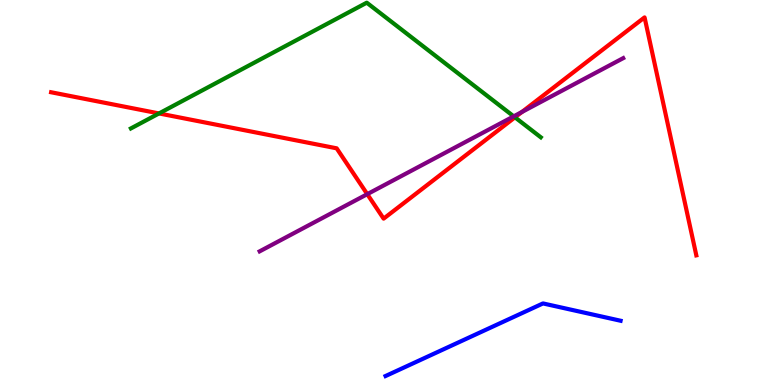[{'lines': ['blue', 'red'], 'intersections': []}, {'lines': ['green', 'red'], 'intersections': [{'x': 2.05, 'y': 7.05}, {'x': 6.64, 'y': 6.95}]}, {'lines': ['purple', 'red'], 'intersections': [{'x': 4.74, 'y': 4.96}, {'x': 6.73, 'y': 7.09}]}, {'lines': ['blue', 'green'], 'intersections': []}, {'lines': ['blue', 'purple'], 'intersections': []}, {'lines': ['green', 'purple'], 'intersections': [{'x': 6.63, 'y': 6.98}]}]